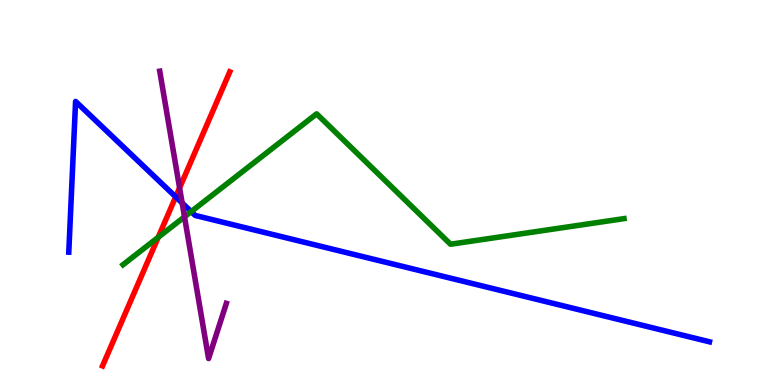[{'lines': ['blue', 'red'], 'intersections': [{'x': 2.27, 'y': 4.89}]}, {'lines': ['green', 'red'], 'intersections': [{'x': 2.04, 'y': 3.84}]}, {'lines': ['purple', 'red'], 'intersections': [{'x': 2.32, 'y': 5.12}]}, {'lines': ['blue', 'green'], 'intersections': [{'x': 2.47, 'y': 4.5}]}, {'lines': ['blue', 'purple'], 'intersections': [{'x': 2.35, 'y': 4.73}]}, {'lines': ['green', 'purple'], 'intersections': [{'x': 2.38, 'y': 4.37}]}]